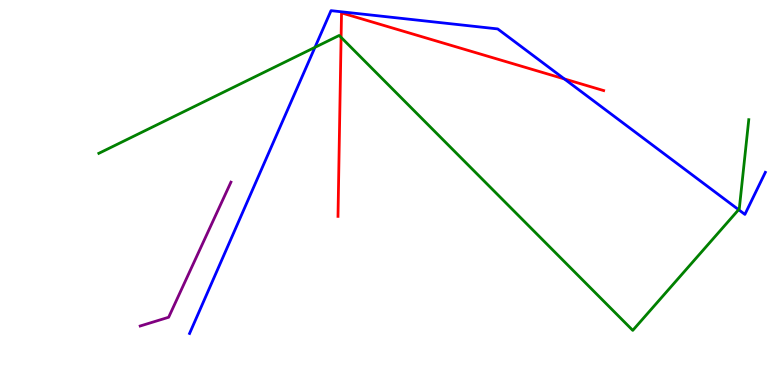[{'lines': ['blue', 'red'], 'intersections': [{'x': 7.28, 'y': 7.95}]}, {'lines': ['green', 'red'], 'intersections': [{'x': 4.4, 'y': 9.03}]}, {'lines': ['purple', 'red'], 'intersections': []}, {'lines': ['blue', 'green'], 'intersections': [{'x': 4.06, 'y': 8.77}, {'x': 9.53, 'y': 4.55}]}, {'lines': ['blue', 'purple'], 'intersections': []}, {'lines': ['green', 'purple'], 'intersections': []}]